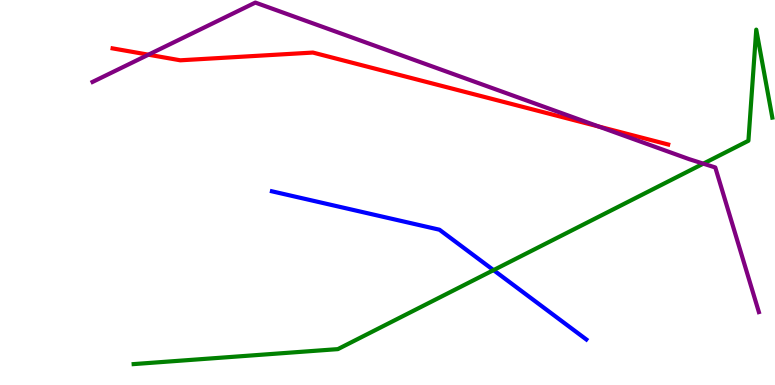[{'lines': ['blue', 'red'], 'intersections': []}, {'lines': ['green', 'red'], 'intersections': []}, {'lines': ['purple', 'red'], 'intersections': [{'x': 1.92, 'y': 8.58}, {'x': 7.73, 'y': 6.71}]}, {'lines': ['blue', 'green'], 'intersections': [{'x': 6.37, 'y': 2.98}]}, {'lines': ['blue', 'purple'], 'intersections': []}, {'lines': ['green', 'purple'], 'intersections': [{'x': 9.07, 'y': 5.75}]}]